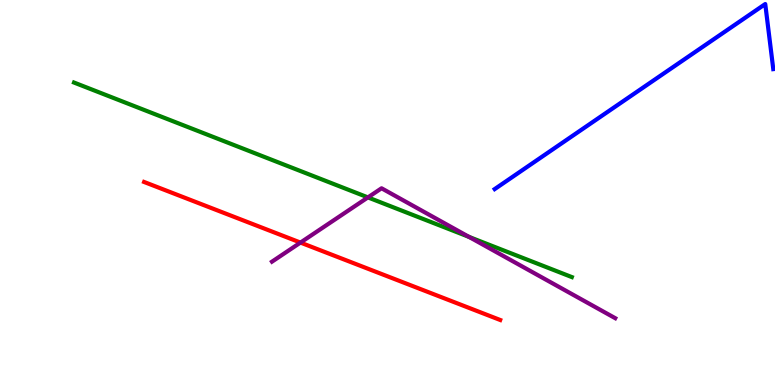[{'lines': ['blue', 'red'], 'intersections': []}, {'lines': ['green', 'red'], 'intersections': []}, {'lines': ['purple', 'red'], 'intersections': [{'x': 3.88, 'y': 3.7}]}, {'lines': ['blue', 'green'], 'intersections': []}, {'lines': ['blue', 'purple'], 'intersections': []}, {'lines': ['green', 'purple'], 'intersections': [{'x': 4.75, 'y': 4.87}, {'x': 6.05, 'y': 3.85}]}]